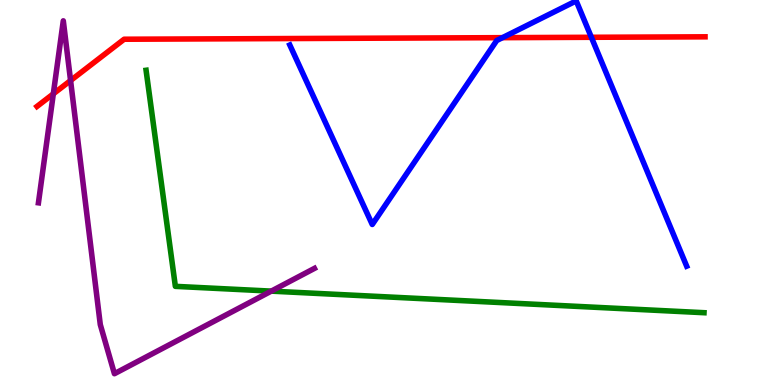[{'lines': ['blue', 'red'], 'intersections': [{'x': 6.48, 'y': 9.02}, {'x': 7.63, 'y': 9.03}]}, {'lines': ['green', 'red'], 'intersections': []}, {'lines': ['purple', 'red'], 'intersections': [{'x': 0.688, 'y': 7.56}, {'x': 0.911, 'y': 7.91}]}, {'lines': ['blue', 'green'], 'intersections': []}, {'lines': ['blue', 'purple'], 'intersections': []}, {'lines': ['green', 'purple'], 'intersections': [{'x': 3.5, 'y': 2.44}]}]